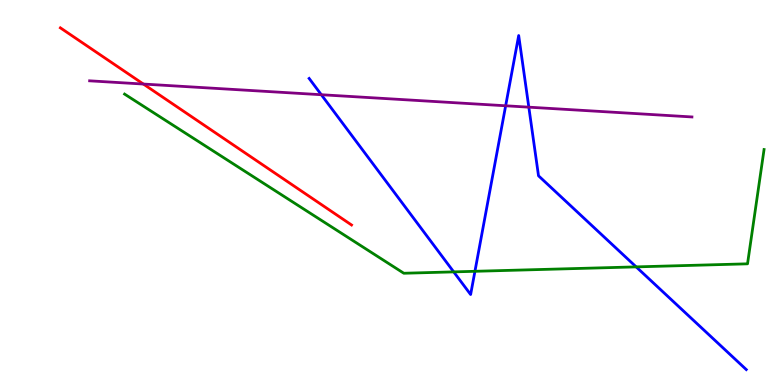[{'lines': ['blue', 'red'], 'intersections': []}, {'lines': ['green', 'red'], 'intersections': []}, {'lines': ['purple', 'red'], 'intersections': [{'x': 1.85, 'y': 7.82}]}, {'lines': ['blue', 'green'], 'intersections': [{'x': 5.85, 'y': 2.94}, {'x': 6.13, 'y': 2.95}, {'x': 8.21, 'y': 3.07}]}, {'lines': ['blue', 'purple'], 'intersections': [{'x': 4.15, 'y': 7.54}, {'x': 6.52, 'y': 7.25}, {'x': 6.82, 'y': 7.22}]}, {'lines': ['green', 'purple'], 'intersections': []}]